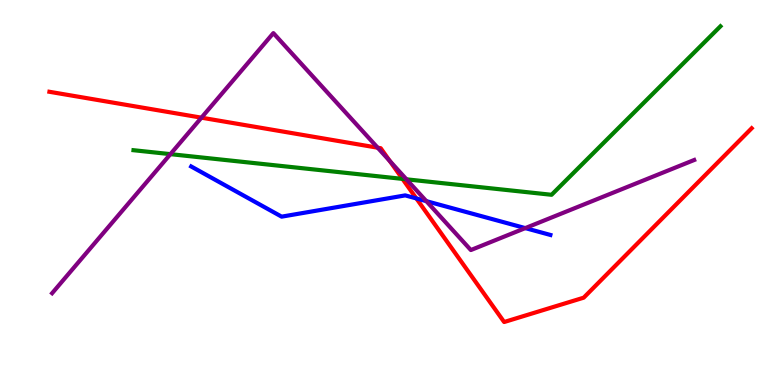[{'lines': ['blue', 'red'], 'intersections': [{'x': 5.37, 'y': 4.85}]}, {'lines': ['green', 'red'], 'intersections': [{'x': 5.19, 'y': 5.35}]}, {'lines': ['purple', 'red'], 'intersections': [{'x': 2.6, 'y': 6.94}, {'x': 4.87, 'y': 6.16}, {'x': 5.03, 'y': 5.82}]}, {'lines': ['blue', 'green'], 'intersections': []}, {'lines': ['blue', 'purple'], 'intersections': [{'x': 5.5, 'y': 4.78}, {'x': 6.78, 'y': 4.08}]}, {'lines': ['green', 'purple'], 'intersections': [{'x': 2.2, 'y': 6.0}, {'x': 5.24, 'y': 5.34}]}]